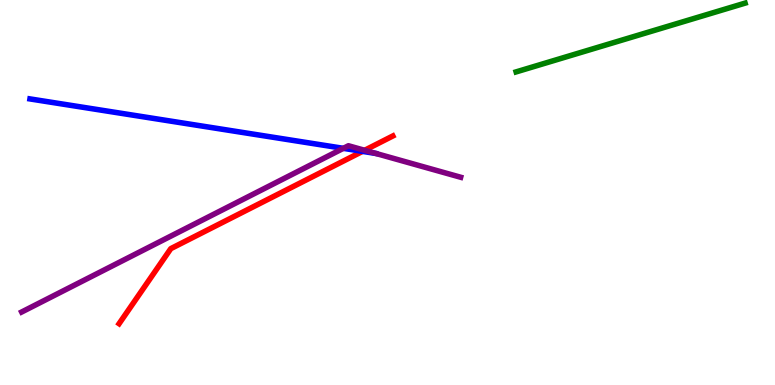[{'lines': ['blue', 'red'], 'intersections': [{'x': 4.68, 'y': 6.07}]}, {'lines': ['green', 'red'], 'intersections': []}, {'lines': ['purple', 'red'], 'intersections': [{'x': 4.7, 'y': 6.1}]}, {'lines': ['blue', 'green'], 'intersections': []}, {'lines': ['blue', 'purple'], 'intersections': [{'x': 4.43, 'y': 6.15}]}, {'lines': ['green', 'purple'], 'intersections': []}]